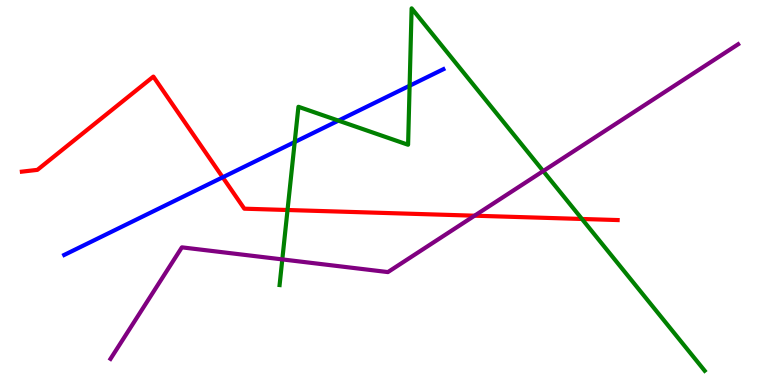[{'lines': ['blue', 'red'], 'intersections': [{'x': 2.87, 'y': 5.39}]}, {'lines': ['green', 'red'], 'intersections': [{'x': 3.71, 'y': 4.55}, {'x': 7.51, 'y': 4.31}]}, {'lines': ['purple', 'red'], 'intersections': [{'x': 6.12, 'y': 4.4}]}, {'lines': ['blue', 'green'], 'intersections': [{'x': 3.8, 'y': 6.31}, {'x': 4.37, 'y': 6.87}, {'x': 5.29, 'y': 7.77}]}, {'lines': ['blue', 'purple'], 'intersections': []}, {'lines': ['green', 'purple'], 'intersections': [{'x': 3.64, 'y': 3.26}, {'x': 7.01, 'y': 5.56}]}]